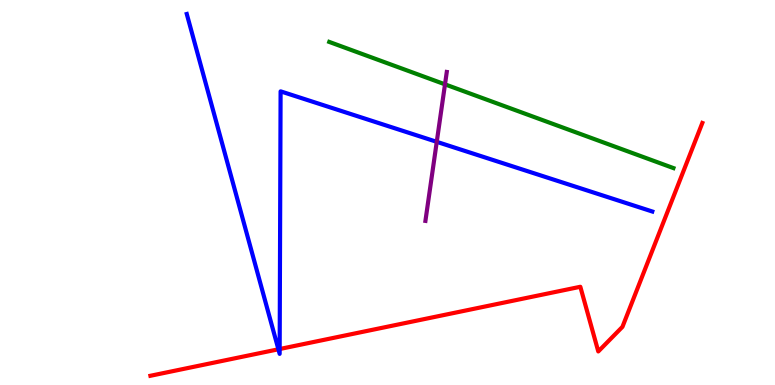[{'lines': ['blue', 'red'], 'intersections': [{'x': 3.59, 'y': 0.928}, {'x': 3.61, 'y': 0.934}]}, {'lines': ['green', 'red'], 'intersections': []}, {'lines': ['purple', 'red'], 'intersections': []}, {'lines': ['blue', 'green'], 'intersections': []}, {'lines': ['blue', 'purple'], 'intersections': [{'x': 5.64, 'y': 6.32}]}, {'lines': ['green', 'purple'], 'intersections': [{'x': 5.74, 'y': 7.81}]}]